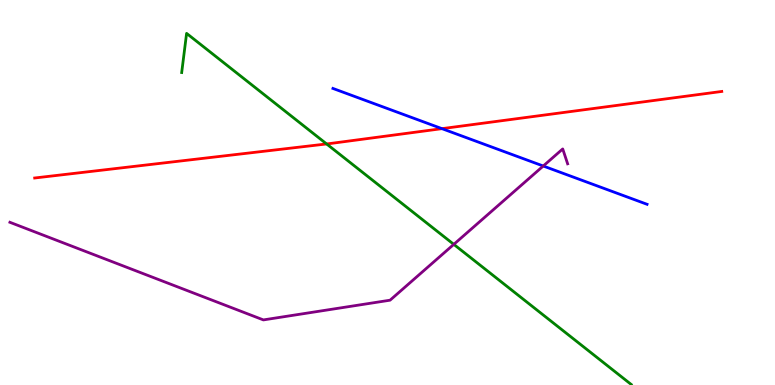[{'lines': ['blue', 'red'], 'intersections': [{'x': 5.7, 'y': 6.66}]}, {'lines': ['green', 'red'], 'intersections': [{'x': 4.21, 'y': 6.26}]}, {'lines': ['purple', 'red'], 'intersections': []}, {'lines': ['blue', 'green'], 'intersections': []}, {'lines': ['blue', 'purple'], 'intersections': [{'x': 7.01, 'y': 5.69}]}, {'lines': ['green', 'purple'], 'intersections': [{'x': 5.86, 'y': 3.65}]}]